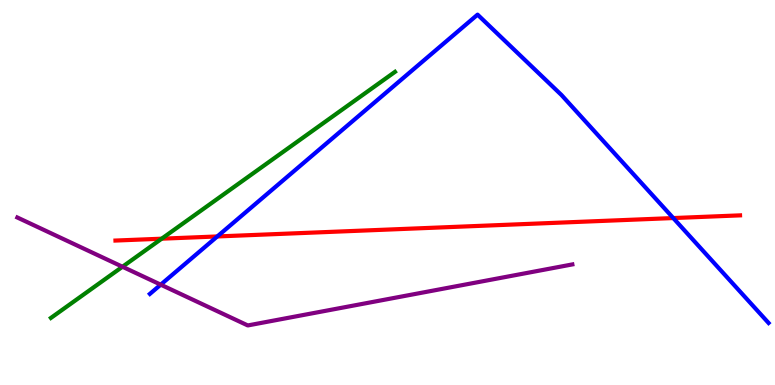[{'lines': ['blue', 'red'], 'intersections': [{'x': 2.8, 'y': 3.86}, {'x': 8.69, 'y': 4.34}]}, {'lines': ['green', 'red'], 'intersections': [{'x': 2.09, 'y': 3.8}]}, {'lines': ['purple', 'red'], 'intersections': []}, {'lines': ['blue', 'green'], 'intersections': []}, {'lines': ['blue', 'purple'], 'intersections': [{'x': 2.07, 'y': 2.61}]}, {'lines': ['green', 'purple'], 'intersections': [{'x': 1.58, 'y': 3.07}]}]